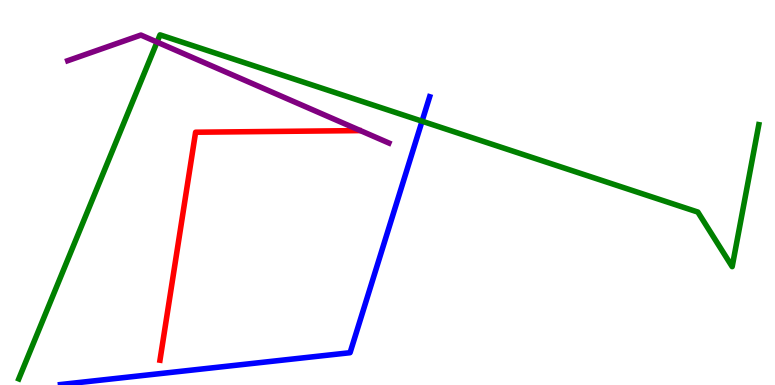[{'lines': ['blue', 'red'], 'intersections': []}, {'lines': ['green', 'red'], 'intersections': []}, {'lines': ['purple', 'red'], 'intersections': []}, {'lines': ['blue', 'green'], 'intersections': [{'x': 5.45, 'y': 6.85}]}, {'lines': ['blue', 'purple'], 'intersections': []}, {'lines': ['green', 'purple'], 'intersections': [{'x': 2.03, 'y': 8.91}]}]